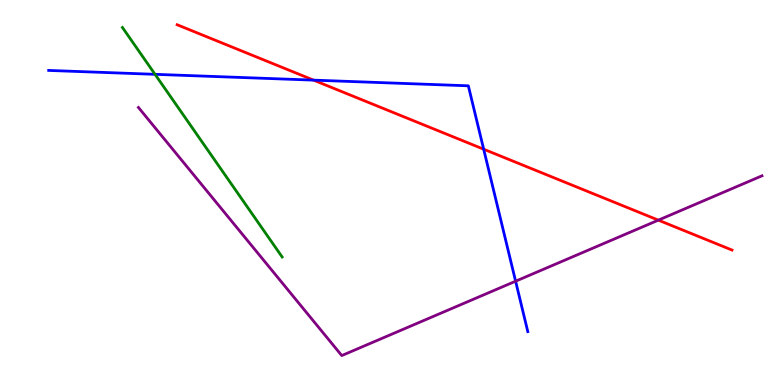[{'lines': ['blue', 'red'], 'intersections': [{'x': 4.05, 'y': 7.92}, {'x': 6.24, 'y': 6.12}]}, {'lines': ['green', 'red'], 'intersections': []}, {'lines': ['purple', 'red'], 'intersections': [{'x': 8.49, 'y': 4.28}]}, {'lines': ['blue', 'green'], 'intersections': [{'x': 2.0, 'y': 8.07}]}, {'lines': ['blue', 'purple'], 'intersections': [{'x': 6.65, 'y': 2.7}]}, {'lines': ['green', 'purple'], 'intersections': []}]